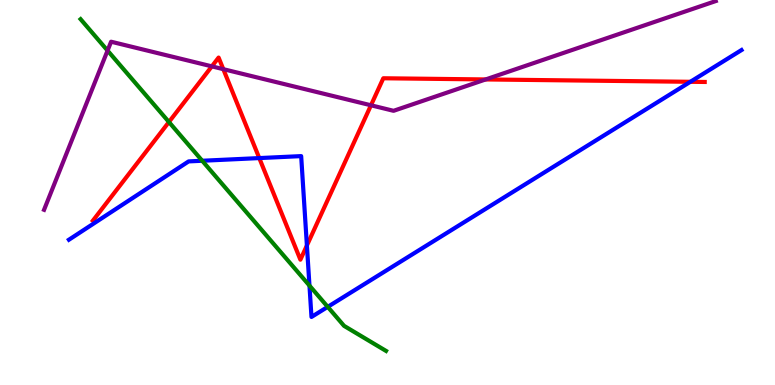[{'lines': ['blue', 'red'], 'intersections': [{'x': 3.35, 'y': 5.89}, {'x': 3.96, 'y': 3.62}, {'x': 8.91, 'y': 7.88}]}, {'lines': ['green', 'red'], 'intersections': [{'x': 2.18, 'y': 6.83}]}, {'lines': ['purple', 'red'], 'intersections': [{'x': 2.73, 'y': 8.28}, {'x': 2.88, 'y': 8.2}, {'x': 4.79, 'y': 7.27}, {'x': 6.27, 'y': 7.94}]}, {'lines': ['blue', 'green'], 'intersections': [{'x': 2.61, 'y': 5.82}, {'x': 3.99, 'y': 2.58}, {'x': 4.23, 'y': 2.03}]}, {'lines': ['blue', 'purple'], 'intersections': []}, {'lines': ['green', 'purple'], 'intersections': [{'x': 1.39, 'y': 8.69}]}]